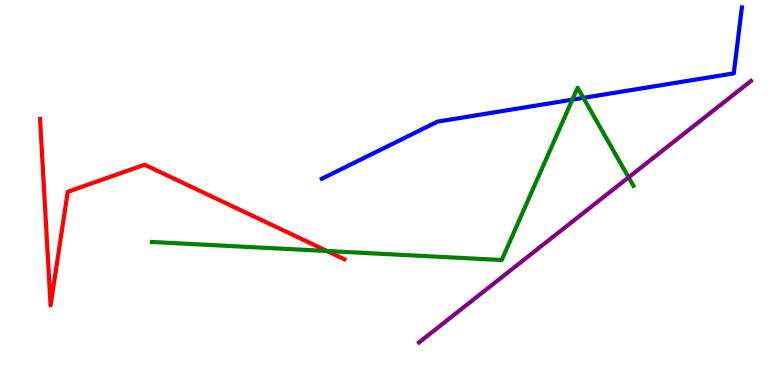[{'lines': ['blue', 'red'], 'intersections': []}, {'lines': ['green', 'red'], 'intersections': [{'x': 4.22, 'y': 3.48}]}, {'lines': ['purple', 'red'], 'intersections': []}, {'lines': ['blue', 'green'], 'intersections': [{'x': 7.38, 'y': 7.41}, {'x': 7.53, 'y': 7.46}]}, {'lines': ['blue', 'purple'], 'intersections': []}, {'lines': ['green', 'purple'], 'intersections': [{'x': 8.11, 'y': 5.39}]}]